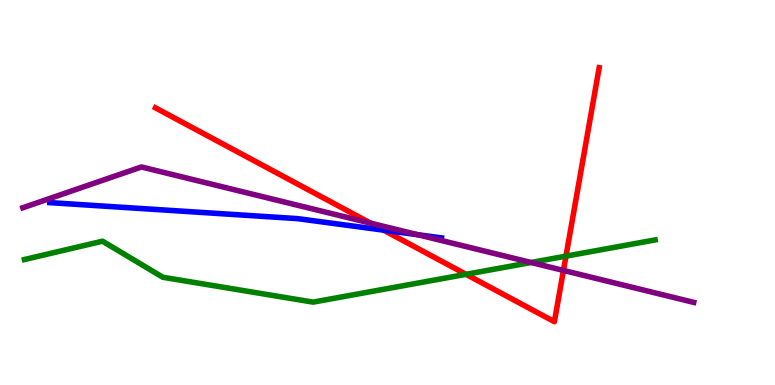[{'lines': ['blue', 'red'], 'intersections': [{'x': 4.95, 'y': 4.02}]}, {'lines': ['green', 'red'], 'intersections': [{'x': 6.01, 'y': 2.87}, {'x': 7.3, 'y': 3.35}]}, {'lines': ['purple', 'red'], 'intersections': [{'x': 4.78, 'y': 4.2}, {'x': 7.27, 'y': 2.98}]}, {'lines': ['blue', 'green'], 'intersections': []}, {'lines': ['blue', 'purple'], 'intersections': [{'x': 5.39, 'y': 3.9}]}, {'lines': ['green', 'purple'], 'intersections': [{'x': 6.85, 'y': 3.18}]}]